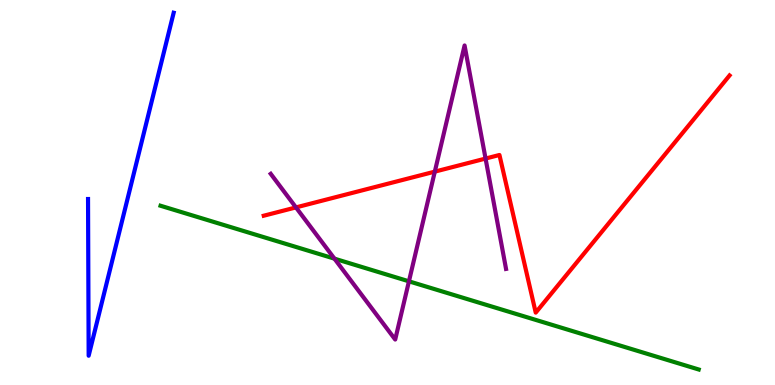[{'lines': ['blue', 'red'], 'intersections': []}, {'lines': ['green', 'red'], 'intersections': []}, {'lines': ['purple', 'red'], 'intersections': [{'x': 3.82, 'y': 4.61}, {'x': 5.61, 'y': 5.54}, {'x': 6.27, 'y': 5.88}]}, {'lines': ['blue', 'green'], 'intersections': []}, {'lines': ['blue', 'purple'], 'intersections': []}, {'lines': ['green', 'purple'], 'intersections': [{'x': 4.32, 'y': 3.28}, {'x': 5.28, 'y': 2.69}]}]